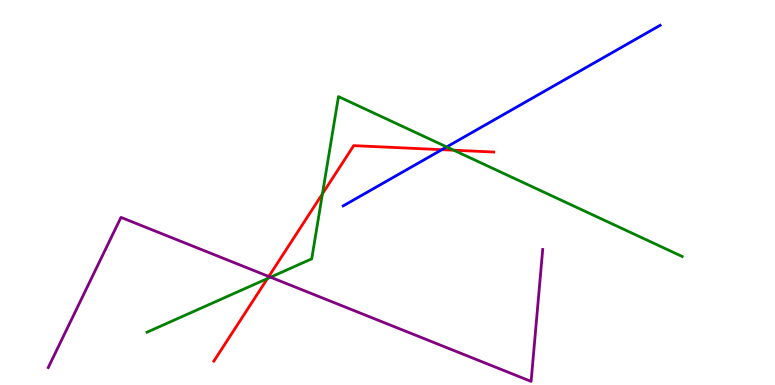[{'lines': ['blue', 'red'], 'intersections': [{'x': 5.7, 'y': 6.11}]}, {'lines': ['green', 'red'], 'intersections': [{'x': 3.45, 'y': 2.76}, {'x': 4.16, 'y': 4.97}, {'x': 5.85, 'y': 6.1}]}, {'lines': ['purple', 'red'], 'intersections': [{'x': 3.47, 'y': 2.82}]}, {'lines': ['blue', 'green'], 'intersections': [{'x': 5.76, 'y': 6.18}]}, {'lines': ['blue', 'purple'], 'intersections': []}, {'lines': ['green', 'purple'], 'intersections': [{'x': 3.49, 'y': 2.8}]}]